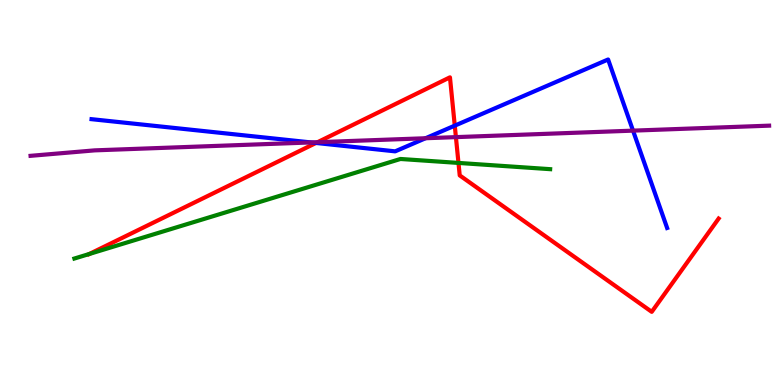[{'lines': ['blue', 'red'], 'intersections': [{'x': 4.08, 'y': 6.29}, {'x': 5.87, 'y': 6.74}]}, {'lines': ['green', 'red'], 'intersections': [{'x': 1.15, 'y': 3.4}, {'x': 5.92, 'y': 5.77}]}, {'lines': ['purple', 'red'], 'intersections': [{'x': 4.1, 'y': 6.31}, {'x': 5.88, 'y': 6.44}]}, {'lines': ['blue', 'green'], 'intersections': []}, {'lines': ['blue', 'purple'], 'intersections': [{'x': 4.01, 'y': 6.3}, {'x': 5.49, 'y': 6.41}, {'x': 8.17, 'y': 6.61}]}, {'lines': ['green', 'purple'], 'intersections': []}]